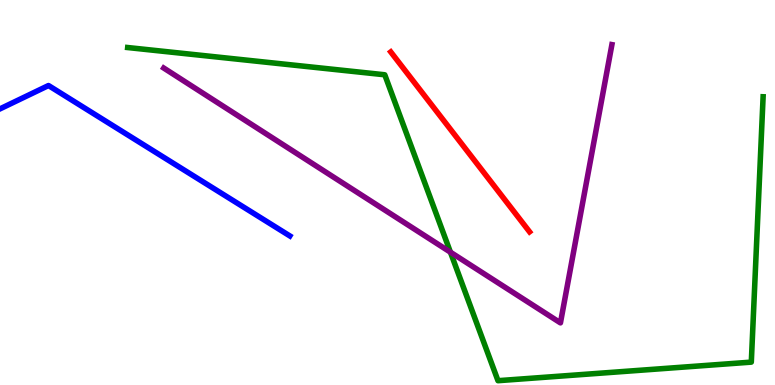[{'lines': ['blue', 'red'], 'intersections': []}, {'lines': ['green', 'red'], 'intersections': []}, {'lines': ['purple', 'red'], 'intersections': []}, {'lines': ['blue', 'green'], 'intersections': []}, {'lines': ['blue', 'purple'], 'intersections': []}, {'lines': ['green', 'purple'], 'intersections': [{'x': 5.81, 'y': 3.45}]}]